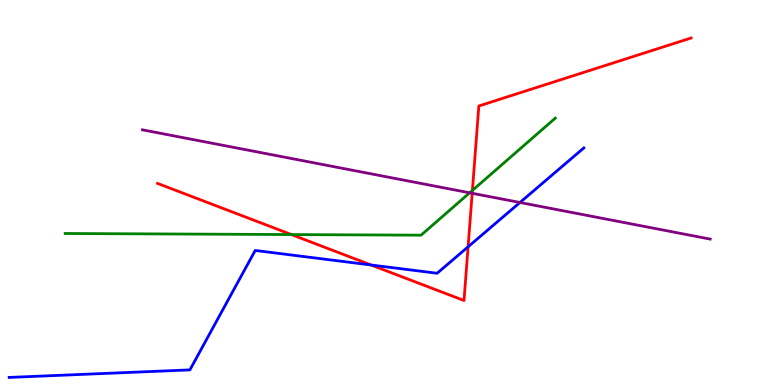[{'lines': ['blue', 'red'], 'intersections': [{'x': 4.79, 'y': 3.12}, {'x': 6.04, 'y': 3.59}]}, {'lines': ['green', 'red'], 'intersections': [{'x': 3.76, 'y': 3.91}, {'x': 6.1, 'y': 5.05}]}, {'lines': ['purple', 'red'], 'intersections': [{'x': 6.09, 'y': 4.98}]}, {'lines': ['blue', 'green'], 'intersections': []}, {'lines': ['blue', 'purple'], 'intersections': [{'x': 6.71, 'y': 4.74}]}, {'lines': ['green', 'purple'], 'intersections': [{'x': 6.06, 'y': 4.99}]}]